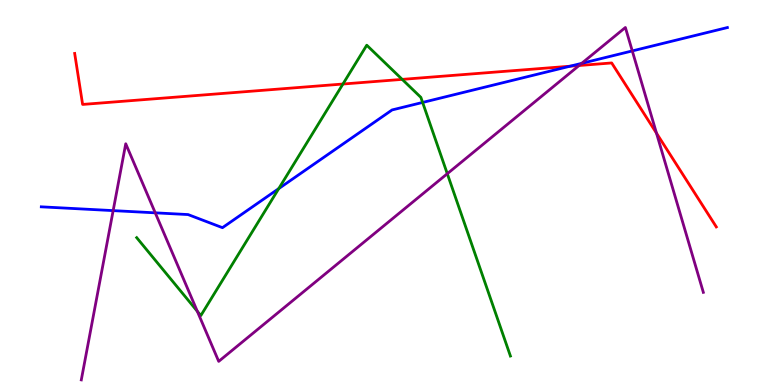[{'lines': ['blue', 'red'], 'intersections': [{'x': 7.36, 'y': 8.28}]}, {'lines': ['green', 'red'], 'intersections': [{'x': 4.42, 'y': 7.82}, {'x': 5.19, 'y': 7.94}]}, {'lines': ['purple', 'red'], 'intersections': [{'x': 7.47, 'y': 8.3}, {'x': 8.47, 'y': 6.54}]}, {'lines': ['blue', 'green'], 'intersections': [{'x': 3.6, 'y': 5.1}, {'x': 5.45, 'y': 7.34}]}, {'lines': ['blue', 'purple'], 'intersections': [{'x': 1.46, 'y': 4.53}, {'x': 2.0, 'y': 4.47}, {'x': 7.51, 'y': 8.35}, {'x': 8.16, 'y': 8.68}]}, {'lines': ['green', 'purple'], 'intersections': [{'x': 2.55, 'y': 1.91}, {'x': 5.77, 'y': 5.49}]}]